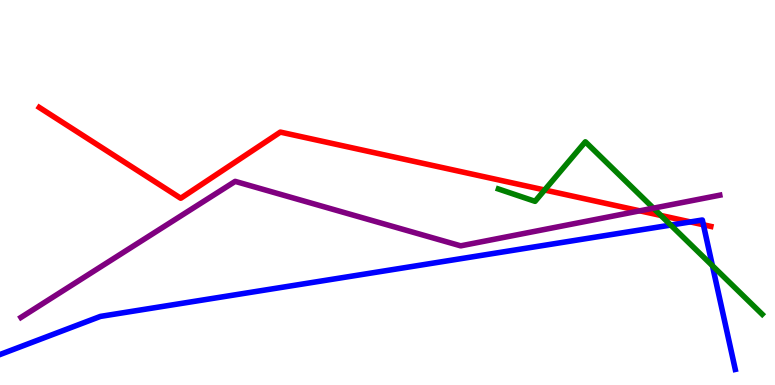[{'lines': ['blue', 'red'], 'intersections': [{'x': 8.91, 'y': 4.24}, {'x': 9.08, 'y': 4.16}]}, {'lines': ['green', 'red'], 'intersections': [{'x': 7.03, 'y': 5.07}, {'x': 8.53, 'y': 4.4}]}, {'lines': ['purple', 'red'], 'intersections': [{'x': 8.25, 'y': 4.52}]}, {'lines': ['blue', 'green'], 'intersections': [{'x': 8.65, 'y': 4.15}, {'x': 9.19, 'y': 3.1}]}, {'lines': ['blue', 'purple'], 'intersections': []}, {'lines': ['green', 'purple'], 'intersections': [{'x': 8.43, 'y': 4.59}]}]